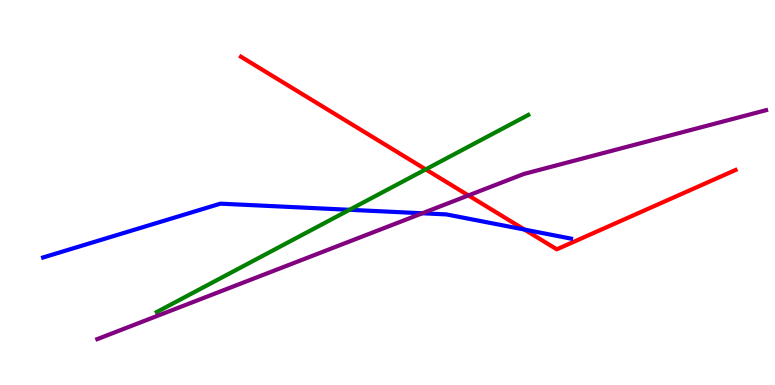[{'lines': ['blue', 'red'], 'intersections': [{'x': 6.77, 'y': 4.04}]}, {'lines': ['green', 'red'], 'intersections': [{'x': 5.49, 'y': 5.6}]}, {'lines': ['purple', 'red'], 'intersections': [{'x': 6.04, 'y': 4.92}]}, {'lines': ['blue', 'green'], 'intersections': [{'x': 4.51, 'y': 4.55}]}, {'lines': ['blue', 'purple'], 'intersections': [{'x': 5.45, 'y': 4.46}]}, {'lines': ['green', 'purple'], 'intersections': []}]